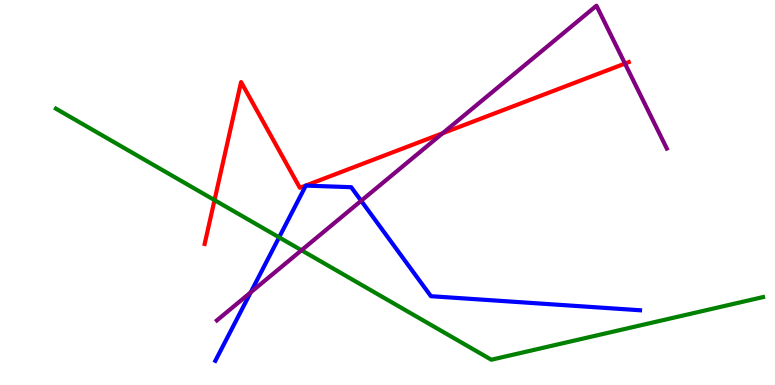[{'lines': ['blue', 'red'], 'intersections': []}, {'lines': ['green', 'red'], 'intersections': [{'x': 2.77, 'y': 4.8}]}, {'lines': ['purple', 'red'], 'intersections': [{'x': 5.71, 'y': 6.54}, {'x': 8.06, 'y': 8.35}]}, {'lines': ['blue', 'green'], 'intersections': [{'x': 3.6, 'y': 3.84}]}, {'lines': ['blue', 'purple'], 'intersections': [{'x': 3.23, 'y': 2.41}, {'x': 4.66, 'y': 4.78}]}, {'lines': ['green', 'purple'], 'intersections': [{'x': 3.89, 'y': 3.5}]}]